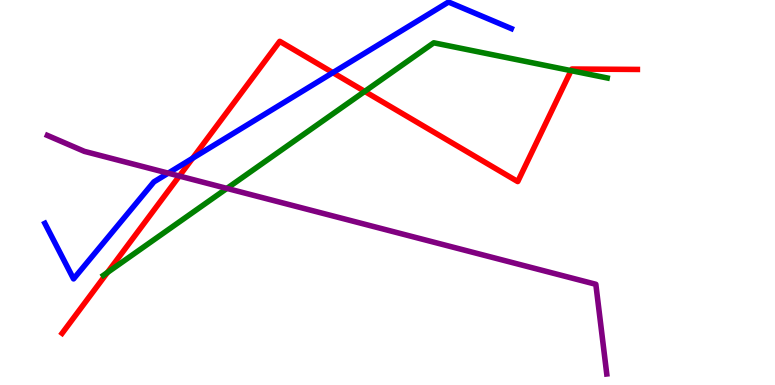[{'lines': ['blue', 'red'], 'intersections': [{'x': 2.49, 'y': 5.89}, {'x': 4.3, 'y': 8.11}]}, {'lines': ['green', 'red'], 'intersections': [{'x': 1.39, 'y': 2.92}, {'x': 4.71, 'y': 7.63}, {'x': 7.37, 'y': 8.17}]}, {'lines': ['purple', 'red'], 'intersections': [{'x': 2.31, 'y': 5.43}]}, {'lines': ['blue', 'green'], 'intersections': []}, {'lines': ['blue', 'purple'], 'intersections': [{'x': 2.17, 'y': 5.5}]}, {'lines': ['green', 'purple'], 'intersections': [{'x': 2.93, 'y': 5.11}]}]